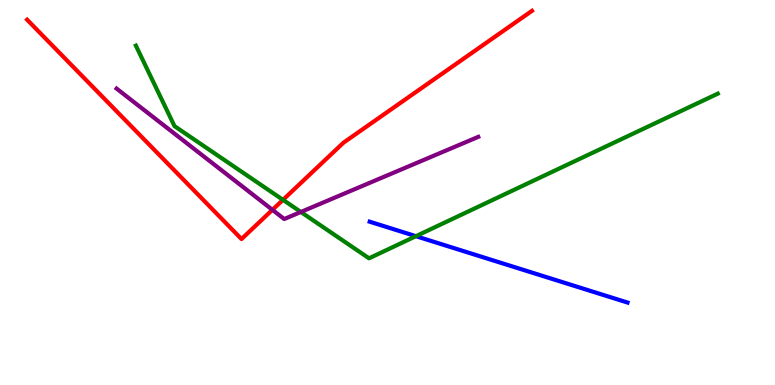[{'lines': ['blue', 'red'], 'intersections': []}, {'lines': ['green', 'red'], 'intersections': [{'x': 3.65, 'y': 4.81}]}, {'lines': ['purple', 'red'], 'intersections': [{'x': 3.52, 'y': 4.55}]}, {'lines': ['blue', 'green'], 'intersections': [{'x': 5.37, 'y': 3.87}]}, {'lines': ['blue', 'purple'], 'intersections': []}, {'lines': ['green', 'purple'], 'intersections': [{'x': 3.88, 'y': 4.49}]}]